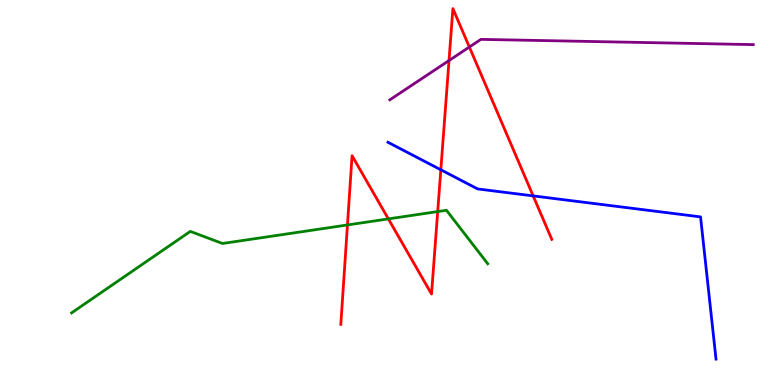[{'lines': ['blue', 'red'], 'intersections': [{'x': 5.69, 'y': 5.59}, {'x': 6.88, 'y': 4.91}]}, {'lines': ['green', 'red'], 'intersections': [{'x': 4.48, 'y': 4.16}, {'x': 5.01, 'y': 4.31}, {'x': 5.65, 'y': 4.5}]}, {'lines': ['purple', 'red'], 'intersections': [{'x': 5.79, 'y': 8.43}, {'x': 6.06, 'y': 8.78}]}, {'lines': ['blue', 'green'], 'intersections': []}, {'lines': ['blue', 'purple'], 'intersections': []}, {'lines': ['green', 'purple'], 'intersections': []}]